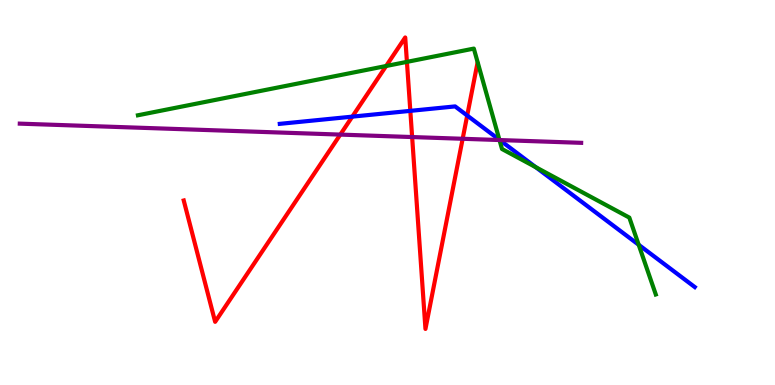[{'lines': ['blue', 'red'], 'intersections': [{'x': 4.55, 'y': 6.97}, {'x': 5.29, 'y': 7.12}, {'x': 6.03, 'y': 7.0}]}, {'lines': ['green', 'red'], 'intersections': [{'x': 4.98, 'y': 8.29}, {'x': 5.25, 'y': 8.39}]}, {'lines': ['purple', 'red'], 'intersections': [{'x': 4.39, 'y': 6.5}, {'x': 5.32, 'y': 6.44}, {'x': 5.97, 'y': 6.4}]}, {'lines': ['blue', 'green'], 'intersections': [{'x': 6.44, 'y': 6.37}, {'x': 6.91, 'y': 5.66}, {'x': 8.24, 'y': 3.64}]}, {'lines': ['blue', 'purple'], 'intersections': [{'x': 6.45, 'y': 6.36}]}, {'lines': ['green', 'purple'], 'intersections': [{'x': 6.44, 'y': 6.36}]}]